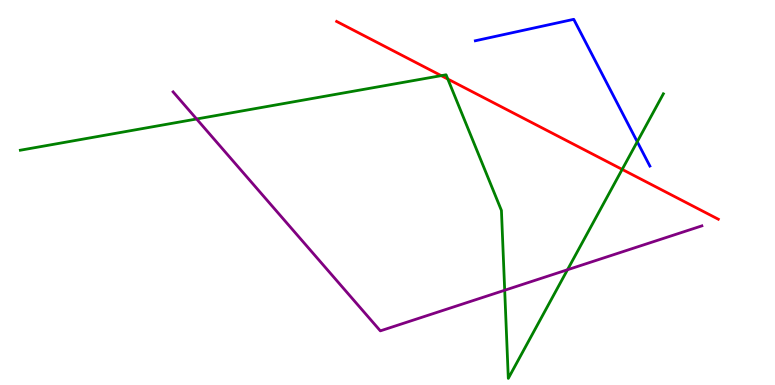[{'lines': ['blue', 'red'], 'intersections': []}, {'lines': ['green', 'red'], 'intersections': [{'x': 5.69, 'y': 8.04}, {'x': 5.78, 'y': 7.95}, {'x': 8.03, 'y': 5.6}]}, {'lines': ['purple', 'red'], 'intersections': []}, {'lines': ['blue', 'green'], 'intersections': [{'x': 8.22, 'y': 6.32}]}, {'lines': ['blue', 'purple'], 'intersections': []}, {'lines': ['green', 'purple'], 'intersections': [{'x': 2.54, 'y': 6.91}, {'x': 6.51, 'y': 2.46}, {'x': 7.32, 'y': 2.99}]}]